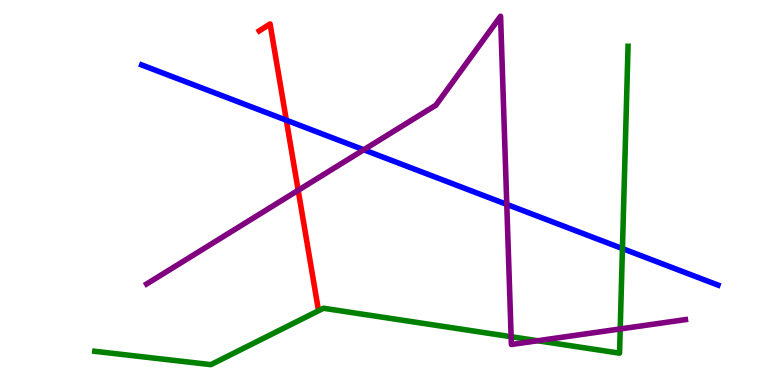[{'lines': ['blue', 'red'], 'intersections': [{'x': 3.69, 'y': 6.88}]}, {'lines': ['green', 'red'], 'intersections': []}, {'lines': ['purple', 'red'], 'intersections': [{'x': 3.85, 'y': 5.06}]}, {'lines': ['blue', 'green'], 'intersections': [{'x': 8.03, 'y': 3.54}]}, {'lines': ['blue', 'purple'], 'intersections': [{'x': 4.69, 'y': 6.11}, {'x': 6.54, 'y': 4.69}]}, {'lines': ['green', 'purple'], 'intersections': [{'x': 6.6, 'y': 1.25}, {'x': 6.94, 'y': 1.15}, {'x': 8.0, 'y': 1.46}]}]